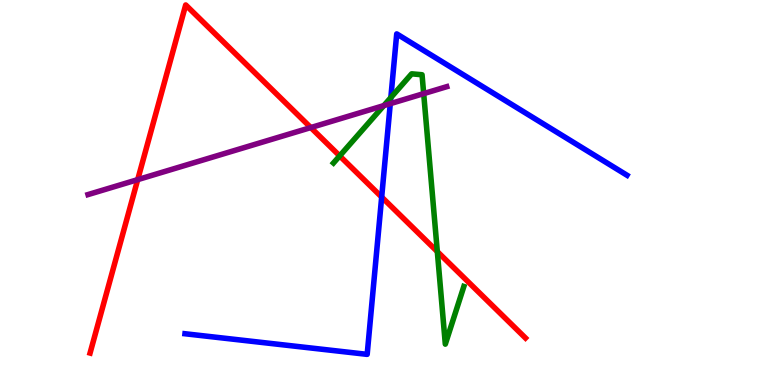[{'lines': ['blue', 'red'], 'intersections': [{'x': 4.92, 'y': 4.88}]}, {'lines': ['green', 'red'], 'intersections': [{'x': 4.38, 'y': 5.95}, {'x': 5.64, 'y': 3.47}]}, {'lines': ['purple', 'red'], 'intersections': [{'x': 1.78, 'y': 5.33}, {'x': 4.01, 'y': 6.69}]}, {'lines': ['blue', 'green'], 'intersections': [{'x': 5.04, 'y': 7.47}]}, {'lines': ['blue', 'purple'], 'intersections': [{'x': 5.04, 'y': 7.31}]}, {'lines': ['green', 'purple'], 'intersections': [{'x': 4.95, 'y': 7.26}, {'x': 5.47, 'y': 7.57}]}]